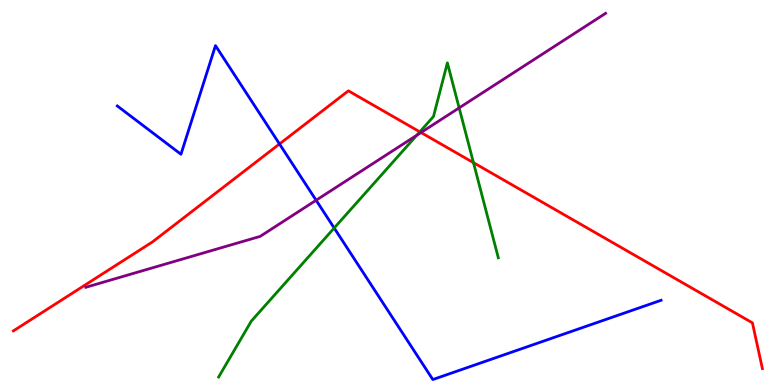[{'lines': ['blue', 'red'], 'intersections': [{'x': 3.61, 'y': 6.26}]}, {'lines': ['green', 'red'], 'intersections': [{'x': 5.42, 'y': 6.58}, {'x': 6.11, 'y': 5.78}]}, {'lines': ['purple', 'red'], 'intersections': [{'x': 5.43, 'y': 6.56}]}, {'lines': ['blue', 'green'], 'intersections': [{'x': 4.31, 'y': 4.08}]}, {'lines': ['blue', 'purple'], 'intersections': [{'x': 4.08, 'y': 4.8}]}, {'lines': ['green', 'purple'], 'intersections': [{'x': 5.38, 'y': 6.49}, {'x': 5.92, 'y': 7.2}]}]